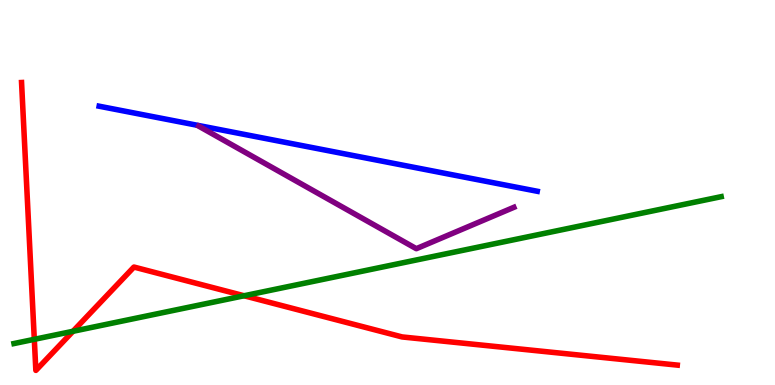[{'lines': ['blue', 'red'], 'intersections': []}, {'lines': ['green', 'red'], 'intersections': [{'x': 0.443, 'y': 1.19}, {'x': 0.942, 'y': 1.4}, {'x': 3.15, 'y': 2.32}]}, {'lines': ['purple', 'red'], 'intersections': []}, {'lines': ['blue', 'green'], 'intersections': []}, {'lines': ['blue', 'purple'], 'intersections': []}, {'lines': ['green', 'purple'], 'intersections': []}]